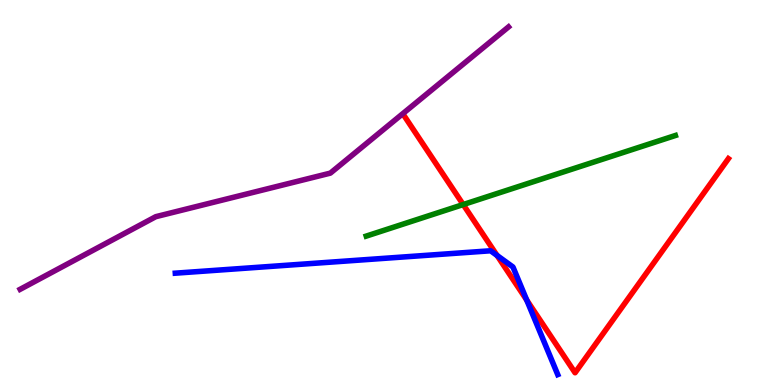[{'lines': ['blue', 'red'], 'intersections': [{'x': 6.41, 'y': 3.36}, {'x': 6.8, 'y': 2.21}]}, {'lines': ['green', 'red'], 'intersections': [{'x': 5.98, 'y': 4.69}]}, {'lines': ['purple', 'red'], 'intersections': []}, {'lines': ['blue', 'green'], 'intersections': []}, {'lines': ['blue', 'purple'], 'intersections': []}, {'lines': ['green', 'purple'], 'intersections': []}]